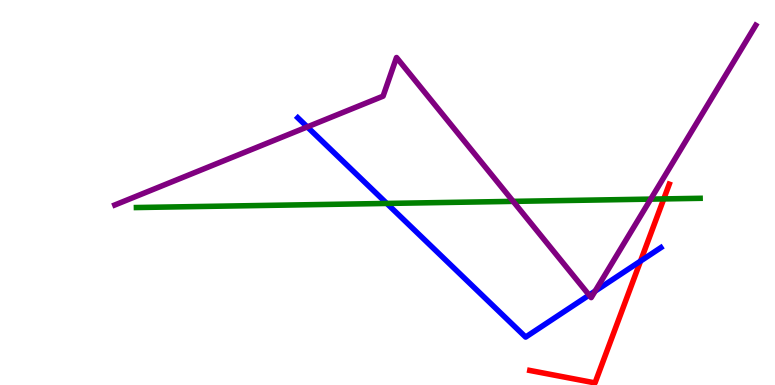[{'lines': ['blue', 'red'], 'intersections': [{'x': 8.26, 'y': 3.22}]}, {'lines': ['green', 'red'], 'intersections': [{'x': 8.56, 'y': 4.83}]}, {'lines': ['purple', 'red'], 'intersections': []}, {'lines': ['blue', 'green'], 'intersections': [{'x': 4.99, 'y': 4.72}]}, {'lines': ['blue', 'purple'], 'intersections': [{'x': 3.96, 'y': 6.7}, {'x': 7.6, 'y': 2.34}, {'x': 7.68, 'y': 2.44}]}, {'lines': ['green', 'purple'], 'intersections': [{'x': 6.62, 'y': 4.77}, {'x': 8.4, 'y': 4.83}]}]